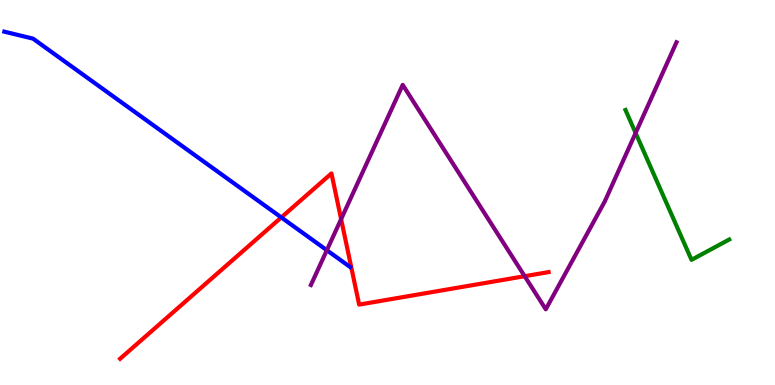[{'lines': ['blue', 'red'], 'intersections': [{'x': 3.63, 'y': 4.35}]}, {'lines': ['green', 'red'], 'intersections': []}, {'lines': ['purple', 'red'], 'intersections': [{'x': 4.4, 'y': 4.31}, {'x': 6.77, 'y': 2.83}]}, {'lines': ['blue', 'green'], 'intersections': []}, {'lines': ['blue', 'purple'], 'intersections': [{'x': 4.22, 'y': 3.5}]}, {'lines': ['green', 'purple'], 'intersections': [{'x': 8.2, 'y': 6.55}]}]